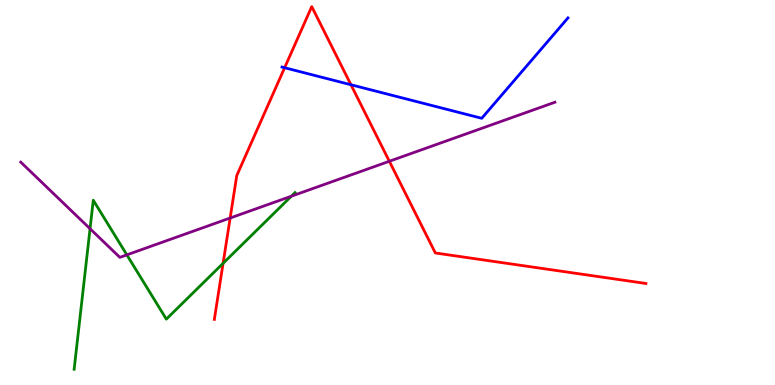[{'lines': ['blue', 'red'], 'intersections': [{'x': 3.67, 'y': 8.24}, {'x': 4.53, 'y': 7.8}]}, {'lines': ['green', 'red'], 'intersections': [{'x': 2.88, 'y': 3.16}]}, {'lines': ['purple', 'red'], 'intersections': [{'x': 2.97, 'y': 4.34}, {'x': 5.02, 'y': 5.81}]}, {'lines': ['blue', 'green'], 'intersections': []}, {'lines': ['blue', 'purple'], 'intersections': []}, {'lines': ['green', 'purple'], 'intersections': [{'x': 1.16, 'y': 4.06}, {'x': 1.64, 'y': 3.38}, {'x': 3.76, 'y': 4.9}]}]